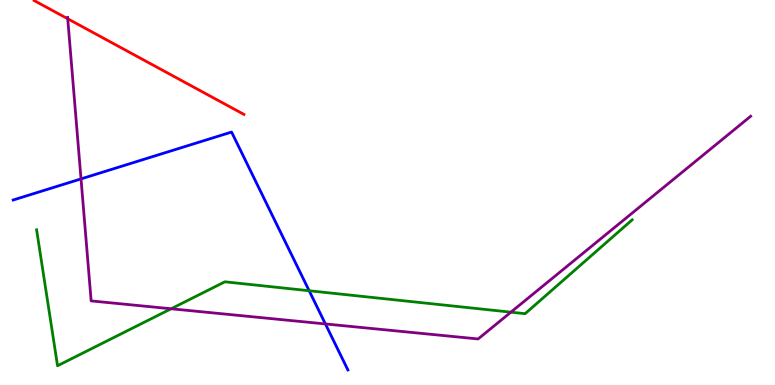[{'lines': ['blue', 'red'], 'intersections': []}, {'lines': ['green', 'red'], 'intersections': []}, {'lines': ['purple', 'red'], 'intersections': [{'x': 0.874, 'y': 9.51}]}, {'lines': ['blue', 'green'], 'intersections': [{'x': 3.99, 'y': 2.45}]}, {'lines': ['blue', 'purple'], 'intersections': [{'x': 1.05, 'y': 5.35}, {'x': 4.2, 'y': 1.59}]}, {'lines': ['green', 'purple'], 'intersections': [{'x': 2.21, 'y': 1.98}, {'x': 6.59, 'y': 1.89}]}]